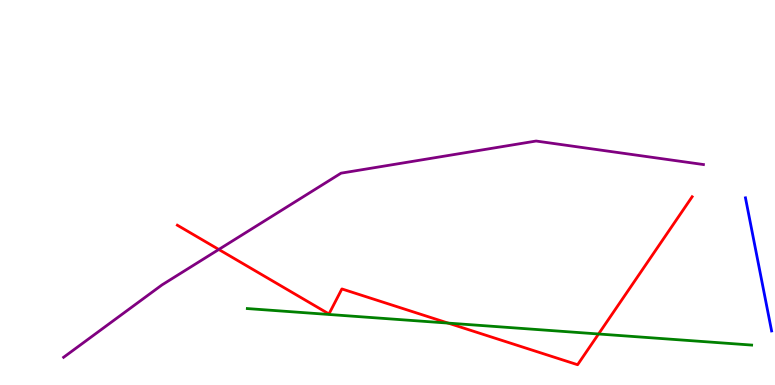[{'lines': ['blue', 'red'], 'intersections': []}, {'lines': ['green', 'red'], 'intersections': [{'x': 5.78, 'y': 1.61}, {'x': 7.72, 'y': 1.32}]}, {'lines': ['purple', 'red'], 'intersections': [{'x': 2.82, 'y': 3.52}]}, {'lines': ['blue', 'green'], 'intersections': []}, {'lines': ['blue', 'purple'], 'intersections': []}, {'lines': ['green', 'purple'], 'intersections': []}]